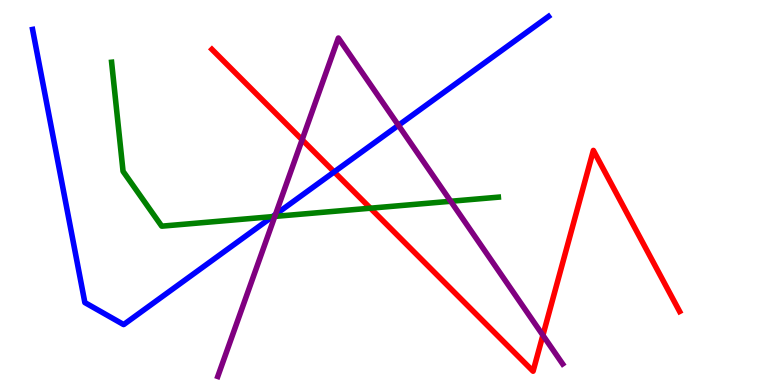[{'lines': ['blue', 'red'], 'intersections': [{'x': 4.31, 'y': 5.54}]}, {'lines': ['green', 'red'], 'intersections': [{'x': 4.78, 'y': 4.59}]}, {'lines': ['purple', 'red'], 'intersections': [{'x': 3.9, 'y': 6.37}, {'x': 7.01, 'y': 1.29}]}, {'lines': ['blue', 'green'], 'intersections': [{'x': 3.52, 'y': 4.37}]}, {'lines': ['blue', 'purple'], 'intersections': [{'x': 3.55, 'y': 4.43}, {'x': 5.14, 'y': 6.75}]}, {'lines': ['green', 'purple'], 'intersections': [{'x': 3.55, 'y': 4.38}, {'x': 5.82, 'y': 4.77}]}]